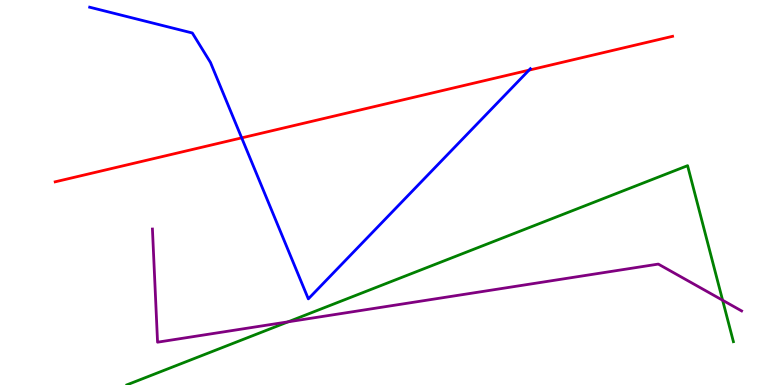[{'lines': ['blue', 'red'], 'intersections': [{'x': 3.12, 'y': 6.42}, {'x': 6.83, 'y': 8.18}]}, {'lines': ['green', 'red'], 'intersections': []}, {'lines': ['purple', 'red'], 'intersections': []}, {'lines': ['blue', 'green'], 'intersections': []}, {'lines': ['blue', 'purple'], 'intersections': []}, {'lines': ['green', 'purple'], 'intersections': [{'x': 3.72, 'y': 1.64}, {'x': 9.32, 'y': 2.2}]}]